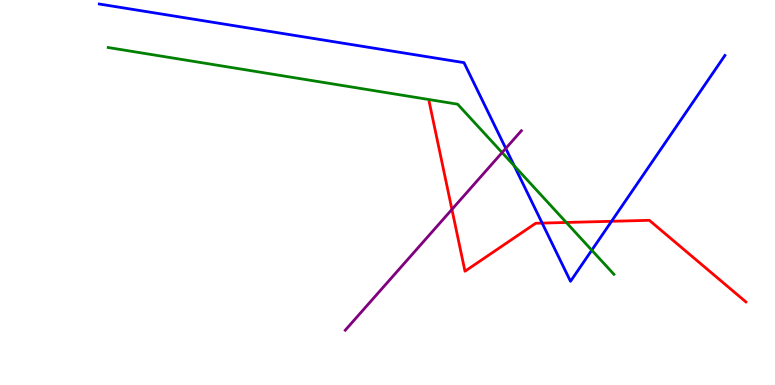[{'lines': ['blue', 'red'], 'intersections': [{'x': 7.0, 'y': 4.21}, {'x': 7.89, 'y': 4.25}]}, {'lines': ['green', 'red'], 'intersections': [{'x': 7.31, 'y': 4.22}]}, {'lines': ['purple', 'red'], 'intersections': [{'x': 5.83, 'y': 4.56}]}, {'lines': ['blue', 'green'], 'intersections': [{'x': 6.64, 'y': 5.69}, {'x': 7.64, 'y': 3.5}]}, {'lines': ['blue', 'purple'], 'intersections': [{'x': 6.53, 'y': 6.15}]}, {'lines': ['green', 'purple'], 'intersections': [{'x': 6.48, 'y': 6.04}]}]